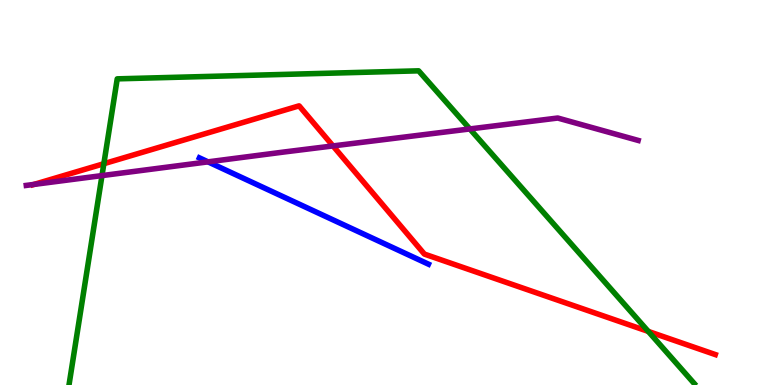[{'lines': ['blue', 'red'], 'intersections': []}, {'lines': ['green', 'red'], 'intersections': [{'x': 1.34, 'y': 5.75}, {'x': 8.37, 'y': 1.39}]}, {'lines': ['purple', 'red'], 'intersections': [{'x': 0.439, 'y': 5.21}, {'x': 4.3, 'y': 6.21}]}, {'lines': ['blue', 'green'], 'intersections': []}, {'lines': ['blue', 'purple'], 'intersections': [{'x': 2.68, 'y': 5.8}]}, {'lines': ['green', 'purple'], 'intersections': [{'x': 1.32, 'y': 5.44}, {'x': 6.06, 'y': 6.65}]}]